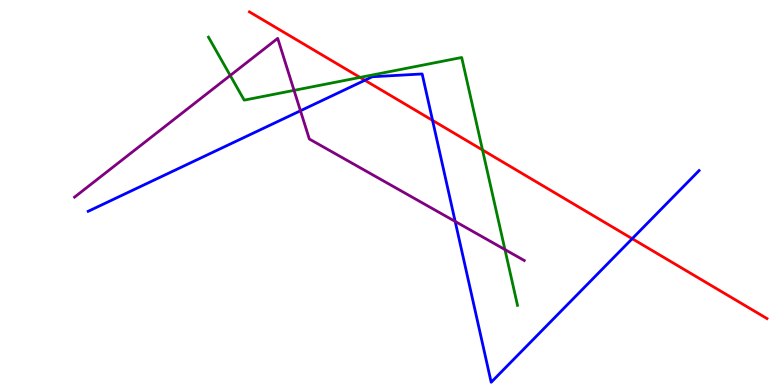[{'lines': ['blue', 'red'], 'intersections': [{'x': 4.71, 'y': 7.92}, {'x': 5.58, 'y': 6.87}, {'x': 8.16, 'y': 3.8}]}, {'lines': ['green', 'red'], 'intersections': [{'x': 4.65, 'y': 7.99}, {'x': 6.23, 'y': 6.1}]}, {'lines': ['purple', 'red'], 'intersections': []}, {'lines': ['blue', 'green'], 'intersections': []}, {'lines': ['blue', 'purple'], 'intersections': [{'x': 3.88, 'y': 7.12}, {'x': 5.87, 'y': 4.25}]}, {'lines': ['green', 'purple'], 'intersections': [{'x': 2.97, 'y': 8.04}, {'x': 3.79, 'y': 7.65}, {'x': 6.52, 'y': 3.52}]}]